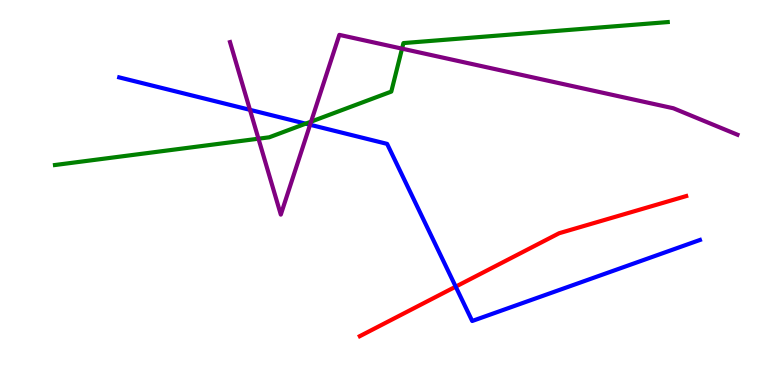[{'lines': ['blue', 'red'], 'intersections': [{'x': 5.88, 'y': 2.55}]}, {'lines': ['green', 'red'], 'intersections': []}, {'lines': ['purple', 'red'], 'intersections': []}, {'lines': ['blue', 'green'], 'intersections': [{'x': 3.94, 'y': 6.79}]}, {'lines': ['blue', 'purple'], 'intersections': [{'x': 3.23, 'y': 7.15}, {'x': 4.0, 'y': 6.76}]}, {'lines': ['green', 'purple'], 'intersections': [{'x': 3.33, 'y': 6.4}, {'x': 4.01, 'y': 6.84}, {'x': 5.19, 'y': 8.74}]}]